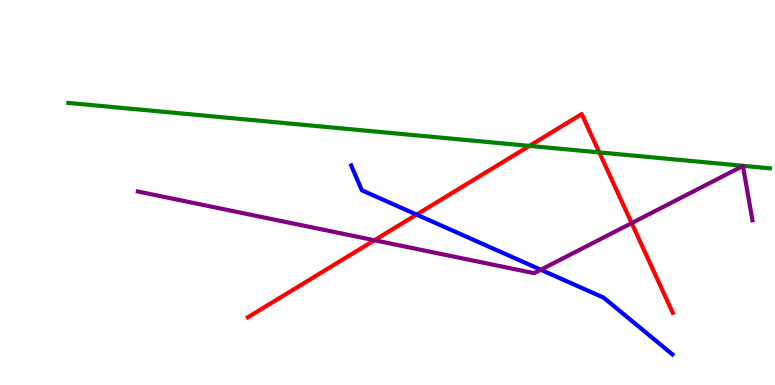[{'lines': ['blue', 'red'], 'intersections': [{'x': 5.38, 'y': 4.43}]}, {'lines': ['green', 'red'], 'intersections': [{'x': 6.83, 'y': 6.21}, {'x': 7.73, 'y': 6.04}]}, {'lines': ['purple', 'red'], 'intersections': [{'x': 4.83, 'y': 3.76}, {'x': 8.15, 'y': 4.21}]}, {'lines': ['blue', 'green'], 'intersections': []}, {'lines': ['blue', 'purple'], 'intersections': [{'x': 6.98, 'y': 2.99}]}, {'lines': ['green', 'purple'], 'intersections': []}]